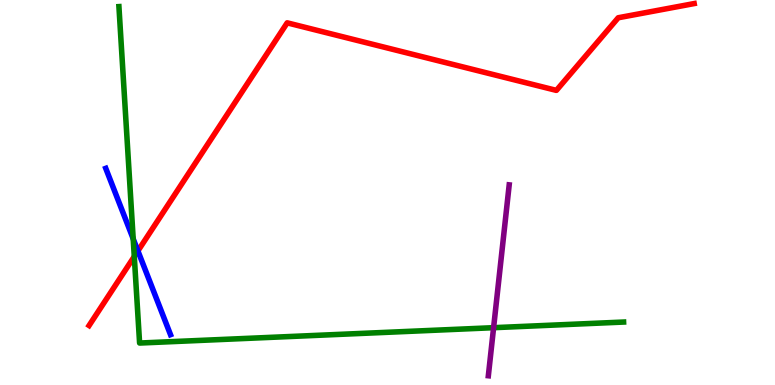[{'lines': ['blue', 'red'], 'intersections': [{'x': 1.78, 'y': 3.48}]}, {'lines': ['green', 'red'], 'intersections': [{'x': 1.73, 'y': 3.34}]}, {'lines': ['purple', 'red'], 'intersections': []}, {'lines': ['blue', 'green'], 'intersections': [{'x': 1.72, 'y': 3.8}]}, {'lines': ['blue', 'purple'], 'intersections': []}, {'lines': ['green', 'purple'], 'intersections': [{'x': 6.37, 'y': 1.49}]}]